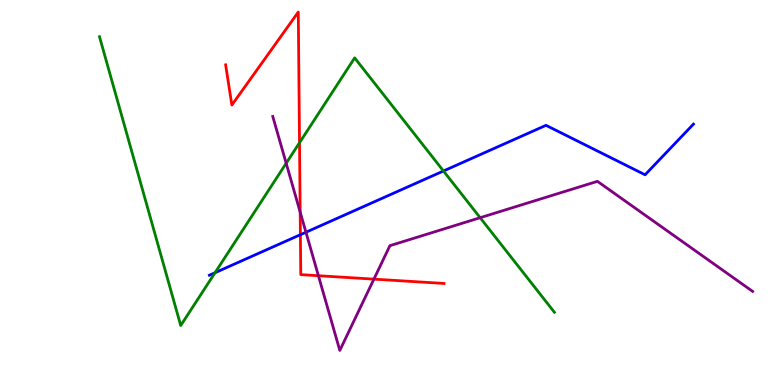[{'lines': ['blue', 'red'], 'intersections': [{'x': 3.88, 'y': 3.9}]}, {'lines': ['green', 'red'], 'intersections': [{'x': 3.86, 'y': 6.29}]}, {'lines': ['purple', 'red'], 'intersections': [{'x': 3.87, 'y': 4.49}, {'x': 4.11, 'y': 2.84}, {'x': 4.82, 'y': 2.75}]}, {'lines': ['blue', 'green'], 'intersections': [{'x': 2.77, 'y': 2.92}, {'x': 5.72, 'y': 5.56}]}, {'lines': ['blue', 'purple'], 'intersections': [{'x': 3.95, 'y': 3.97}]}, {'lines': ['green', 'purple'], 'intersections': [{'x': 3.69, 'y': 5.76}, {'x': 6.2, 'y': 4.35}]}]